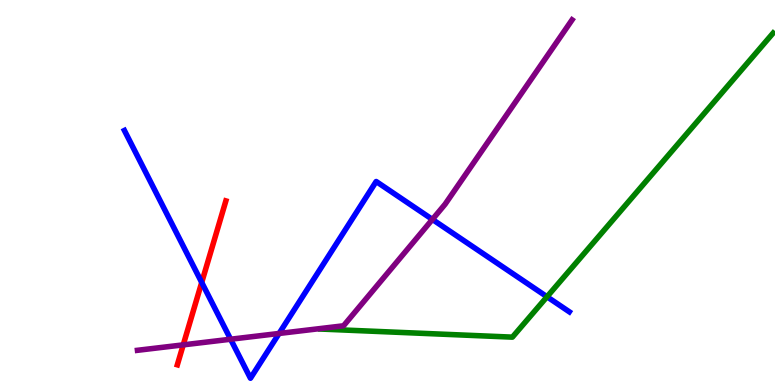[{'lines': ['blue', 'red'], 'intersections': [{'x': 2.6, 'y': 2.66}]}, {'lines': ['green', 'red'], 'intersections': []}, {'lines': ['purple', 'red'], 'intersections': [{'x': 2.36, 'y': 1.04}]}, {'lines': ['blue', 'green'], 'intersections': [{'x': 7.06, 'y': 2.29}]}, {'lines': ['blue', 'purple'], 'intersections': [{'x': 2.98, 'y': 1.19}, {'x': 3.6, 'y': 1.34}, {'x': 5.58, 'y': 4.3}]}, {'lines': ['green', 'purple'], 'intersections': []}]